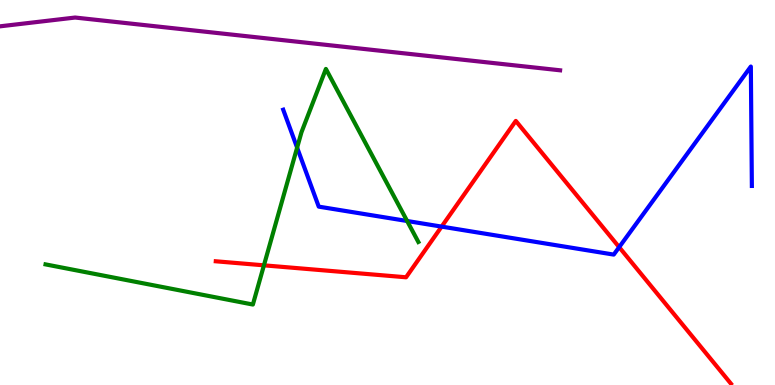[{'lines': ['blue', 'red'], 'intersections': [{'x': 5.7, 'y': 4.11}, {'x': 7.99, 'y': 3.58}]}, {'lines': ['green', 'red'], 'intersections': [{'x': 3.41, 'y': 3.11}]}, {'lines': ['purple', 'red'], 'intersections': []}, {'lines': ['blue', 'green'], 'intersections': [{'x': 3.83, 'y': 6.16}, {'x': 5.25, 'y': 4.26}]}, {'lines': ['blue', 'purple'], 'intersections': []}, {'lines': ['green', 'purple'], 'intersections': []}]